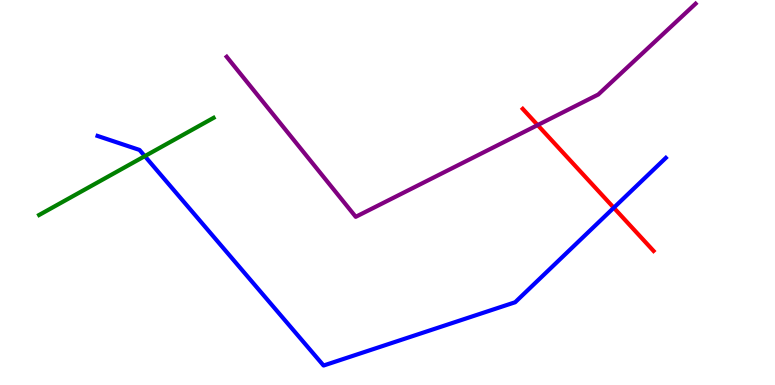[{'lines': ['blue', 'red'], 'intersections': [{'x': 7.92, 'y': 4.6}]}, {'lines': ['green', 'red'], 'intersections': []}, {'lines': ['purple', 'red'], 'intersections': [{'x': 6.94, 'y': 6.75}]}, {'lines': ['blue', 'green'], 'intersections': [{'x': 1.87, 'y': 5.94}]}, {'lines': ['blue', 'purple'], 'intersections': []}, {'lines': ['green', 'purple'], 'intersections': []}]